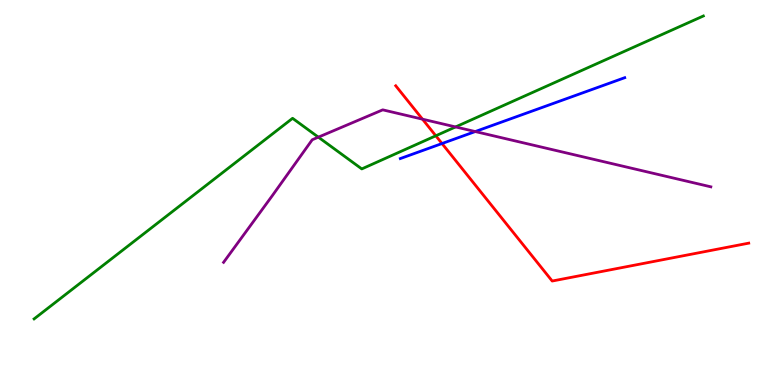[{'lines': ['blue', 'red'], 'intersections': [{'x': 5.7, 'y': 6.27}]}, {'lines': ['green', 'red'], 'intersections': [{'x': 5.62, 'y': 6.47}]}, {'lines': ['purple', 'red'], 'intersections': [{'x': 5.45, 'y': 6.9}]}, {'lines': ['blue', 'green'], 'intersections': []}, {'lines': ['blue', 'purple'], 'intersections': [{'x': 6.13, 'y': 6.58}]}, {'lines': ['green', 'purple'], 'intersections': [{'x': 4.11, 'y': 6.44}, {'x': 5.88, 'y': 6.7}]}]